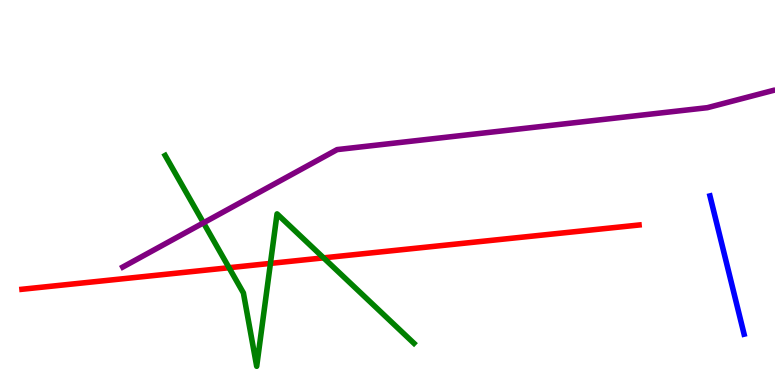[{'lines': ['blue', 'red'], 'intersections': []}, {'lines': ['green', 'red'], 'intersections': [{'x': 2.96, 'y': 3.05}, {'x': 3.49, 'y': 3.16}, {'x': 4.18, 'y': 3.3}]}, {'lines': ['purple', 'red'], 'intersections': []}, {'lines': ['blue', 'green'], 'intersections': []}, {'lines': ['blue', 'purple'], 'intersections': []}, {'lines': ['green', 'purple'], 'intersections': [{'x': 2.63, 'y': 4.21}]}]